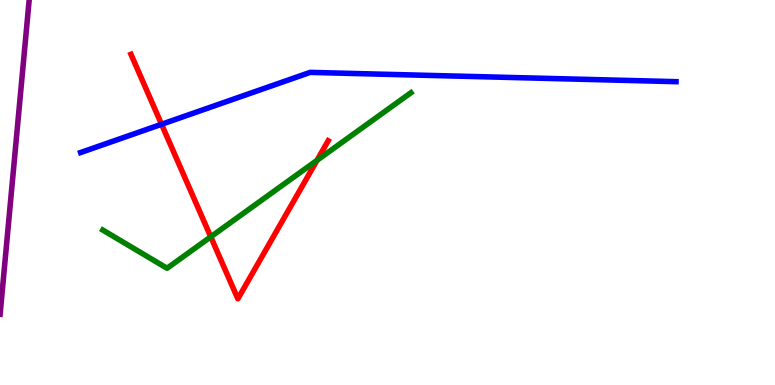[{'lines': ['blue', 'red'], 'intersections': [{'x': 2.08, 'y': 6.77}]}, {'lines': ['green', 'red'], 'intersections': [{'x': 2.72, 'y': 3.85}, {'x': 4.09, 'y': 5.84}]}, {'lines': ['purple', 'red'], 'intersections': []}, {'lines': ['blue', 'green'], 'intersections': []}, {'lines': ['blue', 'purple'], 'intersections': []}, {'lines': ['green', 'purple'], 'intersections': []}]